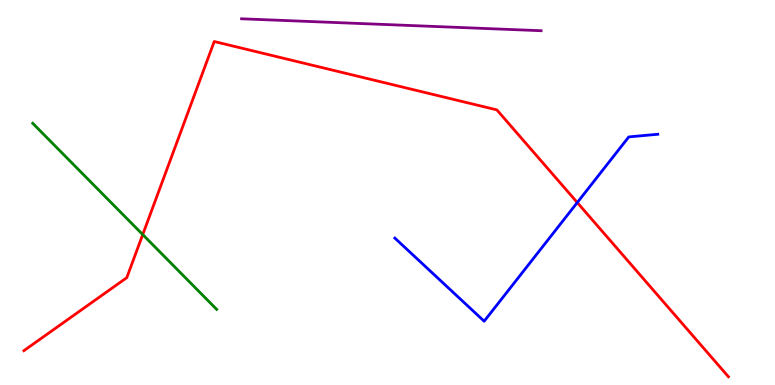[{'lines': ['blue', 'red'], 'intersections': [{'x': 7.45, 'y': 4.74}]}, {'lines': ['green', 'red'], 'intersections': [{'x': 1.84, 'y': 3.91}]}, {'lines': ['purple', 'red'], 'intersections': []}, {'lines': ['blue', 'green'], 'intersections': []}, {'lines': ['blue', 'purple'], 'intersections': []}, {'lines': ['green', 'purple'], 'intersections': []}]